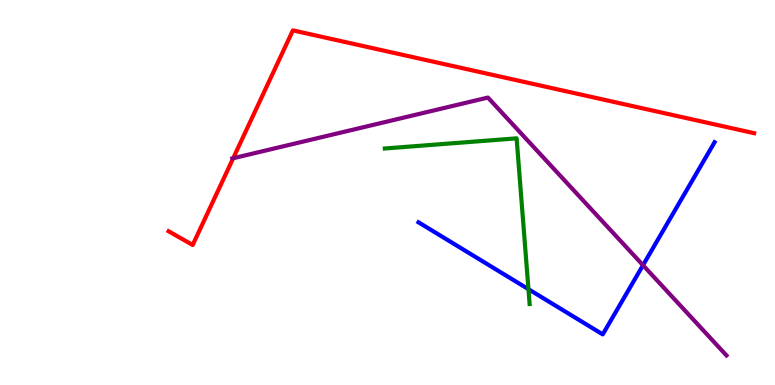[{'lines': ['blue', 'red'], 'intersections': []}, {'lines': ['green', 'red'], 'intersections': []}, {'lines': ['purple', 'red'], 'intersections': [{'x': 3.01, 'y': 5.89}]}, {'lines': ['blue', 'green'], 'intersections': [{'x': 6.82, 'y': 2.49}]}, {'lines': ['blue', 'purple'], 'intersections': [{'x': 8.3, 'y': 3.11}]}, {'lines': ['green', 'purple'], 'intersections': []}]